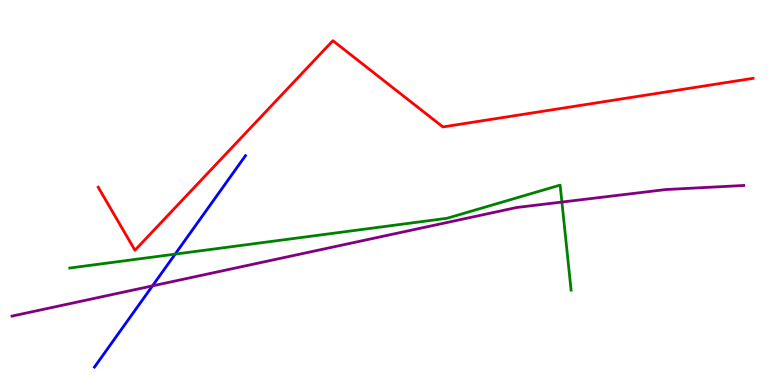[{'lines': ['blue', 'red'], 'intersections': []}, {'lines': ['green', 'red'], 'intersections': []}, {'lines': ['purple', 'red'], 'intersections': []}, {'lines': ['blue', 'green'], 'intersections': [{'x': 2.26, 'y': 3.4}]}, {'lines': ['blue', 'purple'], 'intersections': [{'x': 1.97, 'y': 2.57}]}, {'lines': ['green', 'purple'], 'intersections': [{'x': 7.25, 'y': 4.75}]}]